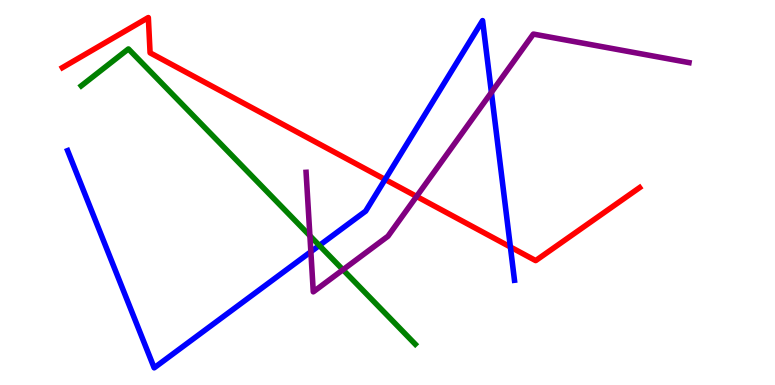[{'lines': ['blue', 'red'], 'intersections': [{'x': 4.97, 'y': 5.34}, {'x': 6.59, 'y': 3.58}]}, {'lines': ['green', 'red'], 'intersections': []}, {'lines': ['purple', 'red'], 'intersections': [{'x': 5.38, 'y': 4.9}]}, {'lines': ['blue', 'green'], 'intersections': [{'x': 4.12, 'y': 3.62}]}, {'lines': ['blue', 'purple'], 'intersections': [{'x': 4.01, 'y': 3.46}, {'x': 6.34, 'y': 7.6}]}, {'lines': ['green', 'purple'], 'intersections': [{'x': 4.0, 'y': 3.88}, {'x': 4.43, 'y': 2.99}]}]